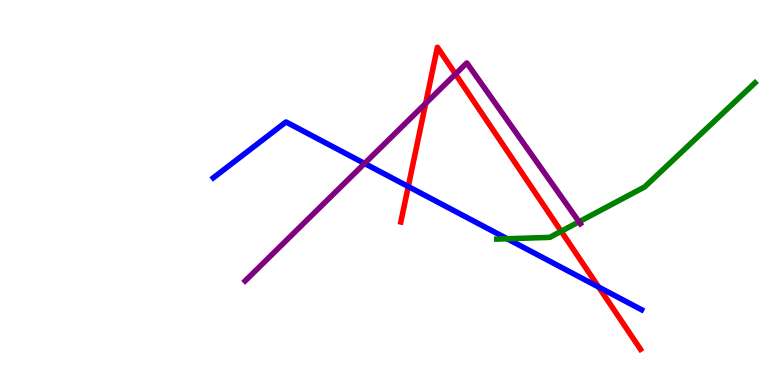[{'lines': ['blue', 'red'], 'intersections': [{'x': 5.27, 'y': 5.16}, {'x': 7.73, 'y': 2.54}]}, {'lines': ['green', 'red'], 'intersections': [{'x': 7.24, 'y': 3.99}]}, {'lines': ['purple', 'red'], 'intersections': [{'x': 5.49, 'y': 7.31}, {'x': 5.88, 'y': 8.08}]}, {'lines': ['blue', 'green'], 'intersections': [{'x': 6.54, 'y': 3.8}]}, {'lines': ['blue', 'purple'], 'intersections': [{'x': 4.7, 'y': 5.75}]}, {'lines': ['green', 'purple'], 'intersections': [{'x': 7.47, 'y': 4.24}]}]